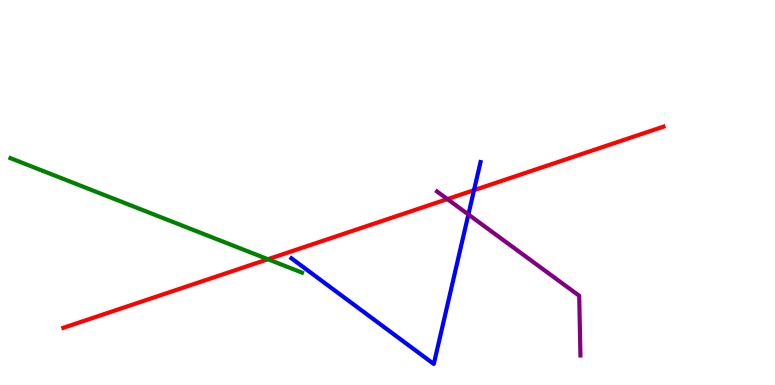[{'lines': ['blue', 'red'], 'intersections': [{'x': 6.12, 'y': 5.06}]}, {'lines': ['green', 'red'], 'intersections': [{'x': 3.46, 'y': 3.27}]}, {'lines': ['purple', 'red'], 'intersections': [{'x': 5.77, 'y': 4.83}]}, {'lines': ['blue', 'green'], 'intersections': []}, {'lines': ['blue', 'purple'], 'intersections': [{'x': 6.04, 'y': 4.43}]}, {'lines': ['green', 'purple'], 'intersections': []}]